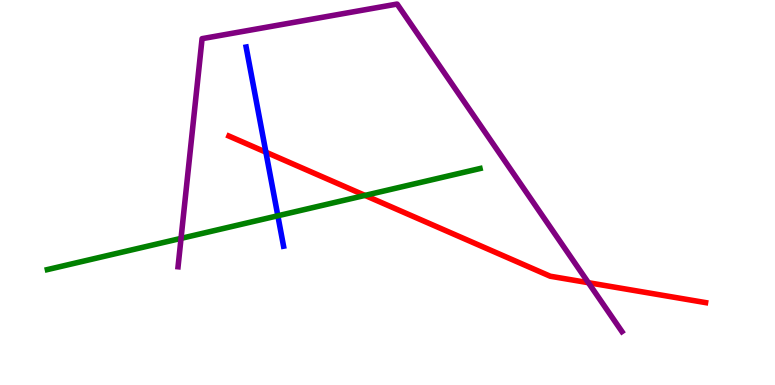[{'lines': ['blue', 'red'], 'intersections': [{'x': 3.43, 'y': 6.05}]}, {'lines': ['green', 'red'], 'intersections': [{'x': 4.71, 'y': 4.92}]}, {'lines': ['purple', 'red'], 'intersections': [{'x': 7.59, 'y': 2.66}]}, {'lines': ['blue', 'green'], 'intersections': [{'x': 3.59, 'y': 4.4}]}, {'lines': ['blue', 'purple'], 'intersections': []}, {'lines': ['green', 'purple'], 'intersections': [{'x': 2.34, 'y': 3.81}]}]